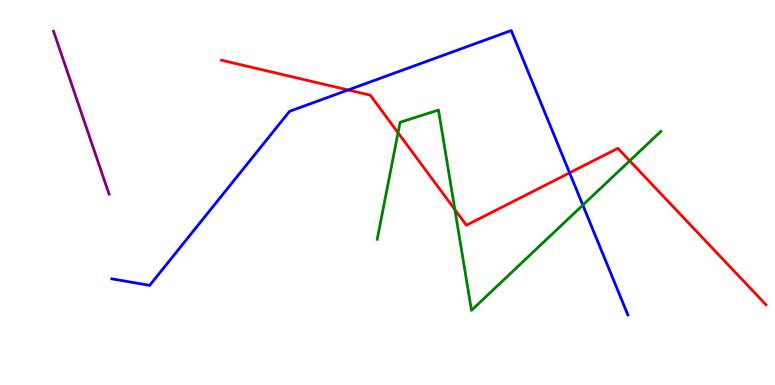[{'lines': ['blue', 'red'], 'intersections': [{'x': 4.49, 'y': 7.66}, {'x': 7.35, 'y': 5.51}]}, {'lines': ['green', 'red'], 'intersections': [{'x': 5.14, 'y': 6.55}, {'x': 5.87, 'y': 4.56}, {'x': 8.13, 'y': 5.82}]}, {'lines': ['purple', 'red'], 'intersections': []}, {'lines': ['blue', 'green'], 'intersections': [{'x': 7.52, 'y': 4.67}]}, {'lines': ['blue', 'purple'], 'intersections': []}, {'lines': ['green', 'purple'], 'intersections': []}]